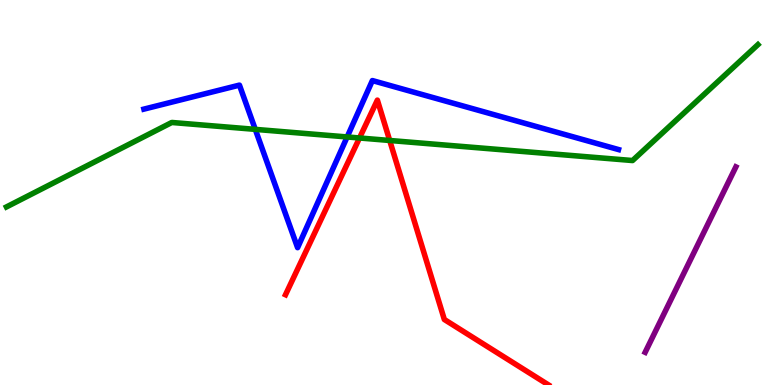[{'lines': ['blue', 'red'], 'intersections': []}, {'lines': ['green', 'red'], 'intersections': [{'x': 4.64, 'y': 6.42}, {'x': 5.03, 'y': 6.35}]}, {'lines': ['purple', 'red'], 'intersections': []}, {'lines': ['blue', 'green'], 'intersections': [{'x': 3.29, 'y': 6.64}, {'x': 4.48, 'y': 6.44}]}, {'lines': ['blue', 'purple'], 'intersections': []}, {'lines': ['green', 'purple'], 'intersections': []}]